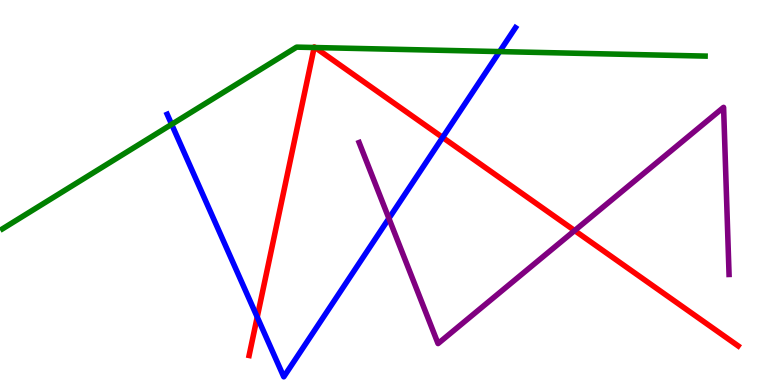[{'lines': ['blue', 'red'], 'intersections': [{'x': 3.32, 'y': 1.77}, {'x': 5.71, 'y': 6.43}]}, {'lines': ['green', 'red'], 'intersections': [{'x': 4.05, 'y': 8.77}, {'x': 4.07, 'y': 8.77}]}, {'lines': ['purple', 'red'], 'intersections': [{'x': 7.41, 'y': 4.01}]}, {'lines': ['blue', 'green'], 'intersections': [{'x': 2.21, 'y': 6.77}, {'x': 6.45, 'y': 8.66}]}, {'lines': ['blue', 'purple'], 'intersections': [{'x': 5.02, 'y': 4.33}]}, {'lines': ['green', 'purple'], 'intersections': []}]